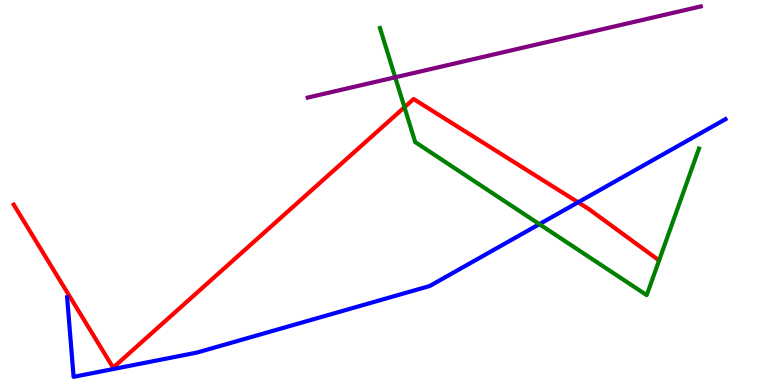[{'lines': ['blue', 'red'], 'intersections': [{'x': 7.46, 'y': 4.75}]}, {'lines': ['green', 'red'], 'intersections': [{'x': 5.22, 'y': 7.21}]}, {'lines': ['purple', 'red'], 'intersections': []}, {'lines': ['blue', 'green'], 'intersections': [{'x': 6.96, 'y': 4.18}]}, {'lines': ['blue', 'purple'], 'intersections': []}, {'lines': ['green', 'purple'], 'intersections': [{'x': 5.1, 'y': 7.99}]}]